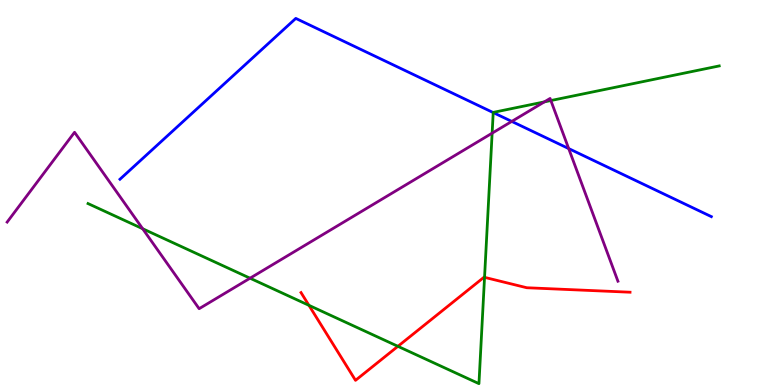[{'lines': ['blue', 'red'], 'intersections': []}, {'lines': ['green', 'red'], 'intersections': [{'x': 3.99, 'y': 2.07}, {'x': 5.13, 'y': 1.0}, {'x': 6.25, 'y': 2.8}]}, {'lines': ['purple', 'red'], 'intersections': []}, {'lines': ['blue', 'green'], 'intersections': [{'x': 6.36, 'y': 7.08}]}, {'lines': ['blue', 'purple'], 'intersections': [{'x': 6.6, 'y': 6.85}, {'x': 7.34, 'y': 6.14}]}, {'lines': ['green', 'purple'], 'intersections': [{'x': 1.84, 'y': 4.06}, {'x': 3.23, 'y': 2.77}, {'x': 6.35, 'y': 6.54}, {'x': 7.02, 'y': 7.35}, {'x': 7.11, 'y': 7.39}]}]